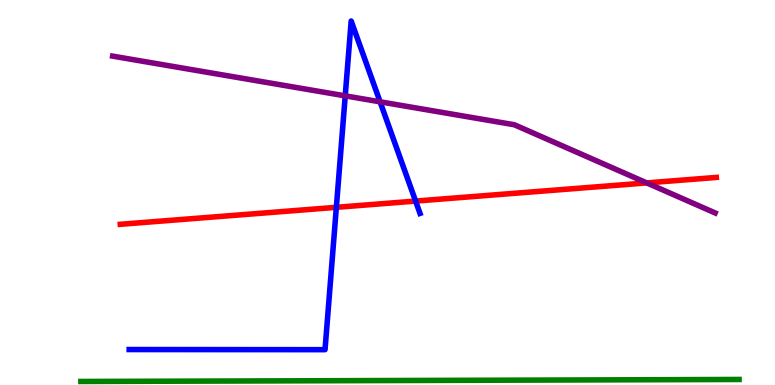[{'lines': ['blue', 'red'], 'intersections': [{'x': 4.34, 'y': 4.62}, {'x': 5.36, 'y': 4.78}]}, {'lines': ['green', 'red'], 'intersections': []}, {'lines': ['purple', 'red'], 'intersections': [{'x': 8.35, 'y': 5.25}]}, {'lines': ['blue', 'green'], 'intersections': []}, {'lines': ['blue', 'purple'], 'intersections': [{'x': 4.45, 'y': 7.51}, {'x': 4.9, 'y': 7.36}]}, {'lines': ['green', 'purple'], 'intersections': []}]